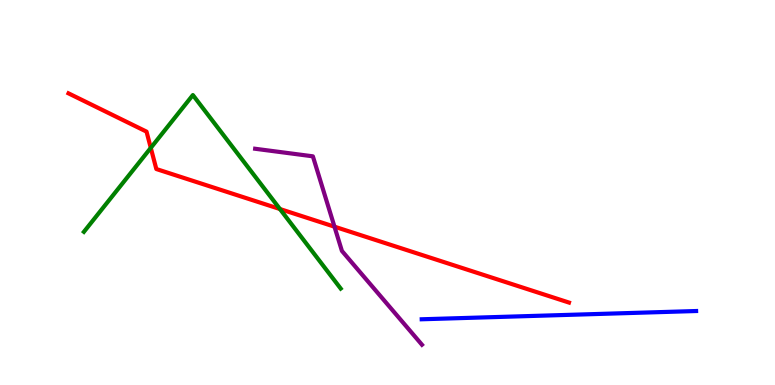[{'lines': ['blue', 'red'], 'intersections': []}, {'lines': ['green', 'red'], 'intersections': [{'x': 1.95, 'y': 6.16}, {'x': 3.61, 'y': 4.57}]}, {'lines': ['purple', 'red'], 'intersections': [{'x': 4.32, 'y': 4.11}]}, {'lines': ['blue', 'green'], 'intersections': []}, {'lines': ['blue', 'purple'], 'intersections': []}, {'lines': ['green', 'purple'], 'intersections': []}]